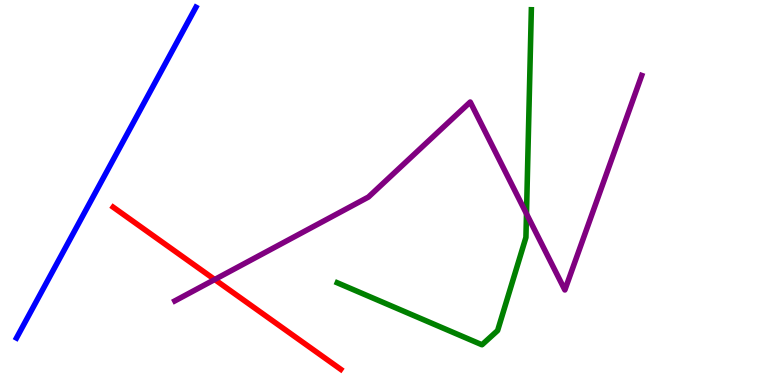[{'lines': ['blue', 'red'], 'intersections': []}, {'lines': ['green', 'red'], 'intersections': []}, {'lines': ['purple', 'red'], 'intersections': [{'x': 2.77, 'y': 2.74}]}, {'lines': ['blue', 'green'], 'intersections': []}, {'lines': ['blue', 'purple'], 'intersections': []}, {'lines': ['green', 'purple'], 'intersections': [{'x': 6.79, 'y': 4.45}]}]